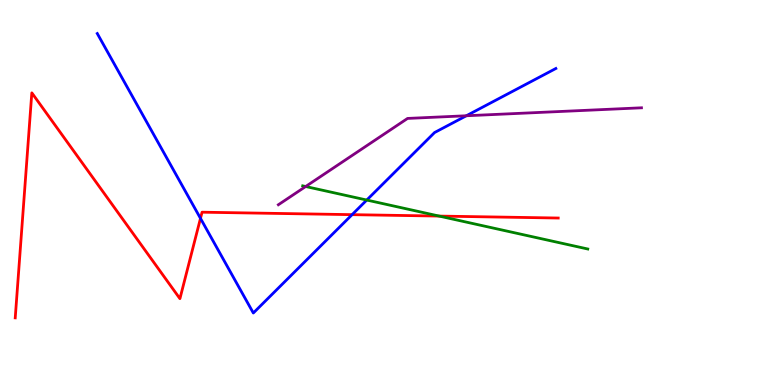[{'lines': ['blue', 'red'], 'intersections': [{'x': 2.59, 'y': 4.33}, {'x': 4.54, 'y': 4.42}]}, {'lines': ['green', 'red'], 'intersections': [{'x': 5.67, 'y': 4.39}]}, {'lines': ['purple', 'red'], 'intersections': []}, {'lines': ['blue', 'green'], 'intersections': [{'x': 4.73, 'y': 4.8}]}, {'lines': ['blue', 'purple'], 'intersections': [{'x': 6.02, 'y': 6.99}]}, {'lines': ['green', 'purple'], 'intersections': [{'x': 3.94, 'y': 5.16}]}]